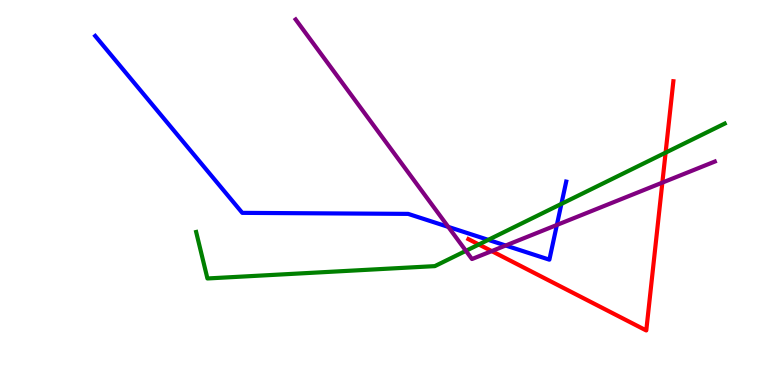[{'lines': ['blue', 'red'], 'intersections': []}, {'lines': ['green', 'red'], 'intersections': [{'x': 6.18, 'y': 3.65}, {'x': 8.59, 'y': 6.04}]}, {'lines': ['purple', 'red'], 'intersections': [{'x': 6.34, 'y': 3.48}, {'x': 8.55, 'y': 5.26}]}, {'lines': ['blue', 'green'], 'intersections': [{'x': 6.3, 'y': 3.77}, {'x': 7.24, 'y': 4.7}]}, {'lines': ['blue', 'purple'], 'intersections': [{'x': 5.78, 'y': 4.11}, {'x': 6.52, 'y': 3.62}, {'x': 7.19, 'y': 4.16}]}, {'lines': ['green', 'purple'], 'intersections': [{'x': 6.01, 'y': 3.48}]}]